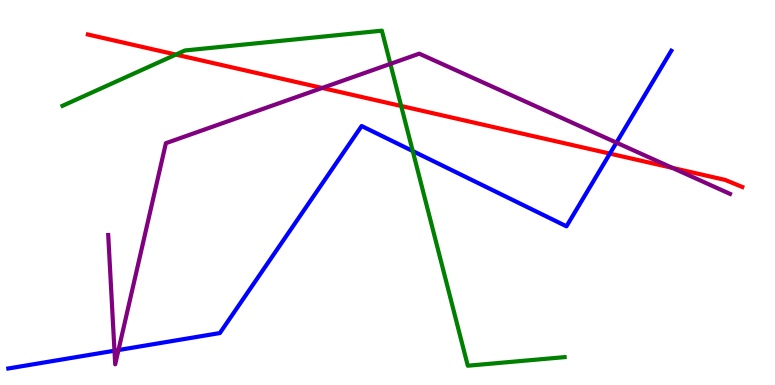[{'lines': ['blue', 'red'], 'intersections': [{'x': 7.87, 'y': 6.01}]}, {'lines': ['green', 'red'], 'intersections': [{'x': 2.27, 'y': 8.58}, {'x': 5.18, 'y': 7.25}]}, {'lines': ['purple', 'red'], 'intersections': [{'x': 4.16, 'y': 7.72}, {'x': 8.68, 'y': 5.64}]}, {'lines': ['blue', 'green'], 'intersections': [{'x': 5.33, 'y': 6.08}]}, {'lines': ['blue', 'purple'], 'intersections': [{'x': 1.48, 'y': 0.891}, {'x': 1.53, 'y': 0.908}, {'x': 7.95, 'y': 6.3}]}, {'lines': ['green', 'purple'], 'intersections': [{'x': 5.04, 'y': 8.34}]}]